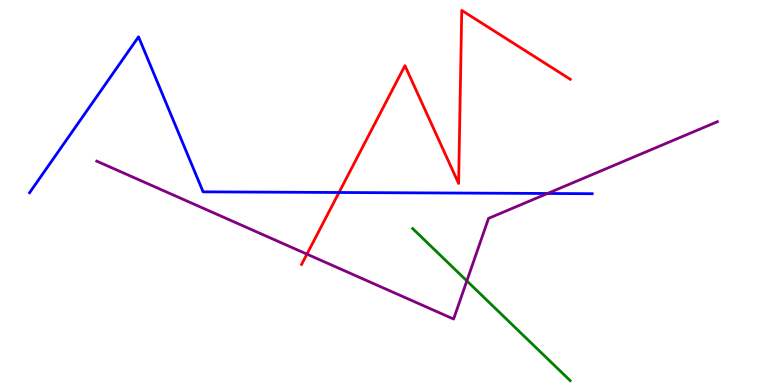[{'lines': ['blue', 'red'], 'intersections': [{'x': 4.37, 'y': 5.0}]}, {'lines': ['green', 'red'], 'intersections': []}, {'lines': ['purple', 'red'], 'intersections': [{'x': 3.96, 'y': 3.4}]}, {'lines': ['blue', 'green'], 'intersections': []}, {'lines': ['blue', 'purple'], 'intersections': [{'x': 7.06, 'y': 4.97}]}, {'lines': ['green', 'purple'], 'intersections': [{'x': 6.02, 'y': 2.7}]}]